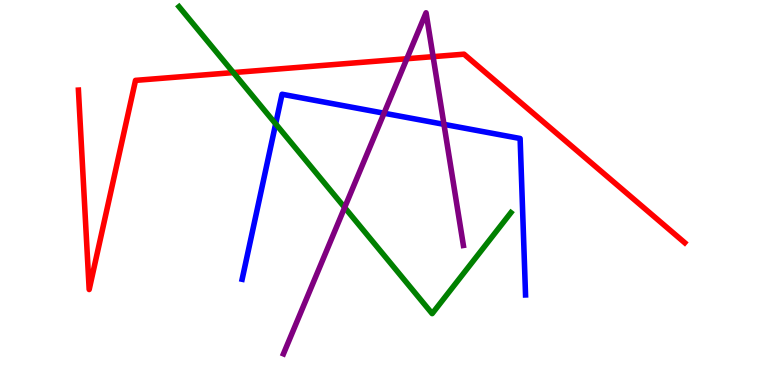[{'lines': ['blue', 'red'], 'intersections': []}, {'lines': ['green', 'red'], 'intersections': [{'x': 3.01, 'y': 8.11}]}, {'lines': ['purple', 'red'], 'intersections': [{'x': 5.25, 'y': 8.47}, {'x': 5.59, 'y': 8.53}]}, {'lines': ['blue', 'green'], 'intersections': [{'x': 3.56, 'y': 6.78}]}, {'lines': ['blue', 'purple'], 'intersections': [{'x': 4.96, 'y': 7.06}, {'x': 5.73, 'y': 6.77}]}, {'lines': ['green', 'purple'], 'intersections': [{'x': 4.45, 'y': 4.61}]}]